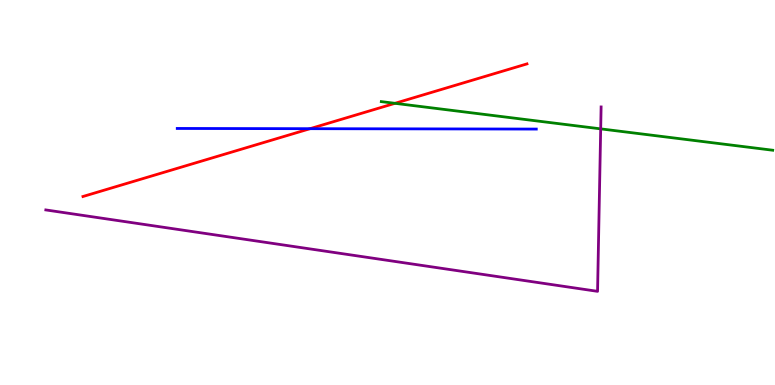[{'lines': ['blue', 'red'], 'intersections': [{'x': 4.0, 'y': 6.66}]}, {'lines': ['green', 'red'], 'intersections': [{'x': 5.1, 'y': 7.32}]}, {'lines': ['purple', 'red'], 'intersections': []}, {'lines': ['blue', 'green'], 'intersections': []}, {'lines': ['blue', 'purple'], 'intersections': []}, {'lines': ['green', 'purple'], 'intersections': [{'x': 7.75, 'y': 6.65}]}]